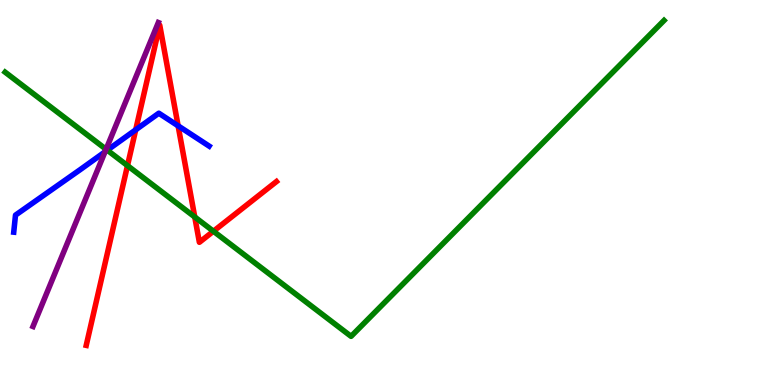[{'lines': ['blue', 'red'], 'intersections': [{'x': 1.75, 'y': 6.63}, {'x': 2.3, 'y': 6.73}]}, {'lines': ['green', 'red'], 'intersections': [{'x': 1.65, 'y': 5.7}, {'x': 2.51, 'y': 4.36}, {'x': 2.75, 'y': 3.99}]}, {'lines': ['purple', 'red'], 'intersections': []}, {'lines': ['blue', 'green'], 'intersections': [{'x': 1.38, 'y': 6.1}]}, {'lines': ['blue', 'purple'], 'intersections': [{'x': 1.36, 'y': 6.06}]}, {'lines': ['green', 'purple'], 'intersections': [{'x': 1.37, 'y': 6.12}]}]